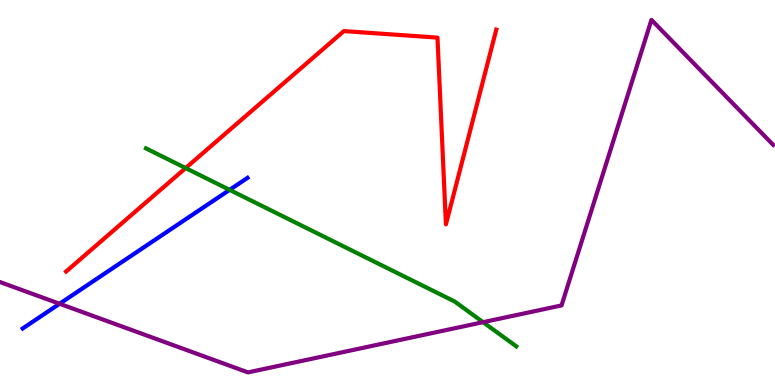[{'lines': ['blue', 'red'], 'intersections': []}, {'lines': ['green', 'red'], 'intersections': [{'x': 2.4, 'y': 5.63}]}, {'lines': ['purple', 'red'], 'intersections': []}, {'lines': ['blue', 'green'], 'intersections': [{'x': 2.96, 'y': 5.07}]}, {'lines': ['blue', 'purple'], 'intersections': [{'x': 0.769, 'y': 2.11}]}, {'lines': ['green', 'purple'], 'intersections': [{'x': 6.23, 'y': 1.63}]}]